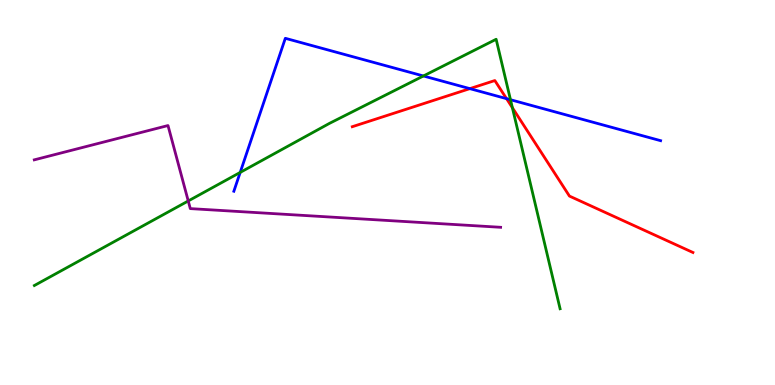[{'lines': ['blue', 'red'], 'intersections': [{'x': 6.06, 'y': 7.7}, {'x': 6.54, 'y': 7.44}]}, {'lines': ['green', 'red'], 'intersections': [{'x': 6.61, 'y': 7.2}]}, {'lines': ['purple', 'red'], 'intersections': []}, {'lines': ['blue', 'green'], 'intersections': [{'x': 3.1, 'y': 5.52}, {'x': 5.46, 'y': 8.03}, {'x': 6.59, 'y': 7.41}]}, {'lines': ['blue', 'purple'], 'intersections': []}, {'lines': ['green', 'purple'], 'intersections': [{'x': 2.43, 'y': 4.78}]}]